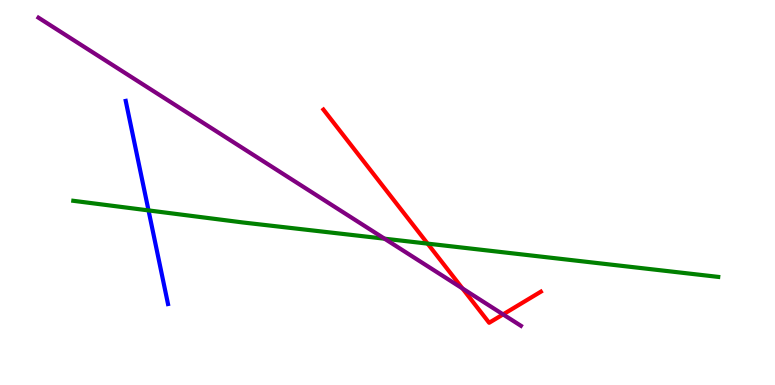[{'lines': ['blue', 'red'], 'intersections': []}, {'lines': ['green', 'red'], 'intersections': [{'x': 5.52, 'y': 3.67}]}, {'lines': ['purple', 'red'], 'intersections': [{'x': 5.97, 'y': 2.51}, {'x': 6.49, 'y': 1.83}]}, {'lines': ['blue', 'green'], 'intersections': [{'x': 1.92, 'y': 4.53}]}, {'lines': ['blue', 'purple'], 'intersections': []}, {'lines': ['green', 'purple'], 'intersections': [{'x': 4.96, 'y': 3.8}]}]